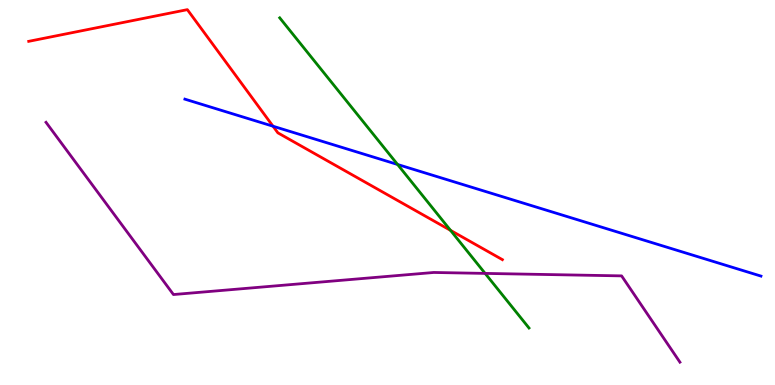[{'lines': ['blue', 'red'], 'intersections': [{'x': 3.52, 'y': 6.72}]}, {'lines': ['green', 'red'], 'intersections': [{'x': 5.81, 'y': 4.02}]}, {'lines': ['purple', 'red'], 'intersections': []}, {'lines': ['blue', 'green'], 'intersections': [{'x': 5.13, 'y': 5.73}]}, {'lines': ['blue', 'purple'], 'intersections': []}, {'lines': ['green', 'purple'], 'intersections': [{'x': 6.26, 'y': 2.9}]}]